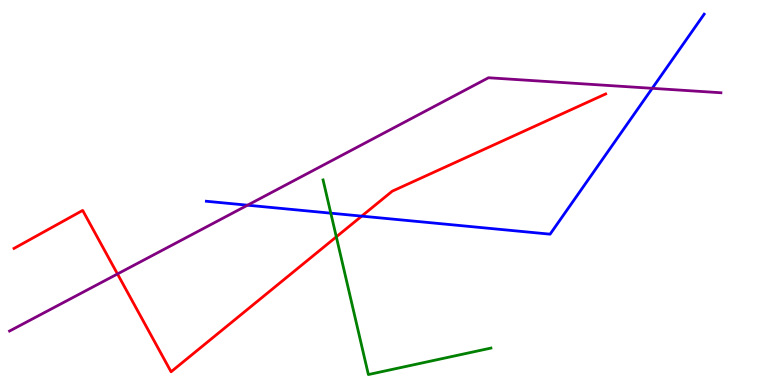[{'lines': ['blue', 'red'], 'intersections': [{'x': 4.67, 'y': 4.39}]}, {'lines': ['green', 'red'], 'intersections': [{'x': 4.34, 'y': 3.85}]}, {'lines': ['purple', 'red'], 'intersections': [{'x': 1.52, 'y': 2.88}]}, {'lines': ['blue', 'green'], 'intersections': [{'x': 4.27, 'y': 4.46}]}, {'lines': ['blue', 'purple'], 'intersections': [{'x': 3.19, 'y': 4.67}, {'x': 8.42, 'y': 7.71}]}, {'lines': ['green', 'purple'], 'intersections': []}]